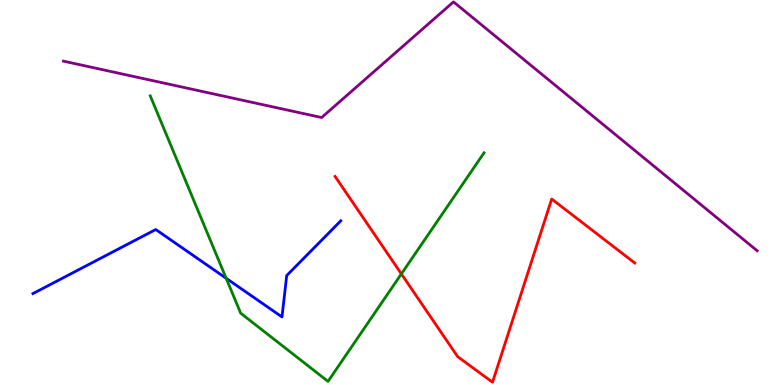[{'lines': ['blue', 'red'], 'intersections': []}, {'lines': ['green', 'red'], 'intersections': [{'x': 5.18, 'y': 2.89}]}, {'lines': ['purple', 'red'], 'intersections': []}, {'lines': ['blue', 'green'], 'intersections': [{'x': 2.92, 'y': 2.77}]}, {'lines': ['blue', 'purple'], 'intersections': []}, {'lines': ['green', 'purple'], 'intersections': []}]